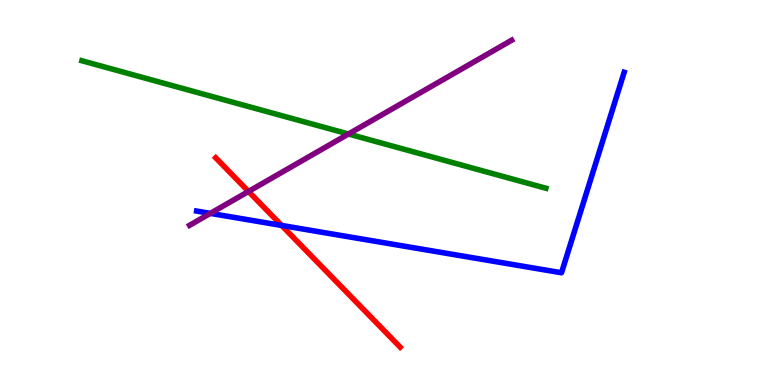[{'lines': ['blue', 'red'], 'intersections': [{'x': 3.63, 'y': 4.14}]}, {'lines': ['green', 'red'], 'intersections': []}, {'lines': ['purple', 'red'], 'intersections': [{'x': 3.21, 'y': 5.03}]}, {'lines': ['blue', 'green'], 'intersections': []}, {'lines': ['blue', 'purple'], 'intersections': [{'x': 2.71, 'y': 4.46}]}, {'lines': ['green', 'purple'], 'intersections': [{'x': 4.5, 'y': 6.52}]}]